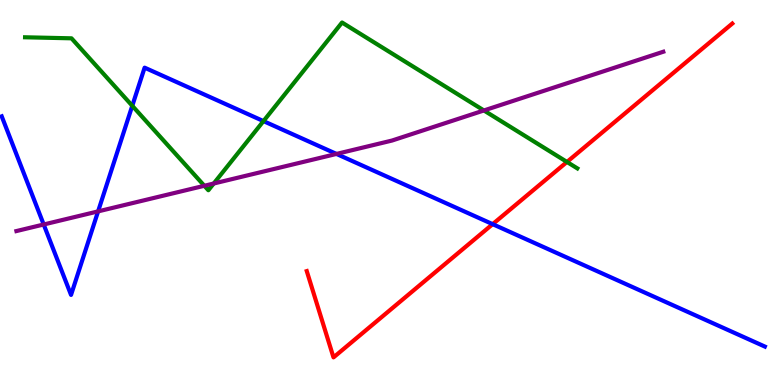[{'lines': ['blue', 'red'], 'intersections': [{'x': 6.36, 'y': 4.18}]}, {'lines': ['green', 'red'], 'intersections': [{'x': 7.32, 'y': 5.79}]}, {'lines': ['purple', 'red'], 'intersections': []}, {'lines': ['blue', 'green'], 'intersections': [{'x': 1.71, 'y': 7.25}, {'x': 3.4, 'y': 6.85}]}, {'lines': ['blue', 'purple'], 'intersections': [{'x': 0.564, 'y': 4.17}, {'x': 1.27, 'y': 4.51}, {'x': 4.34, 'y': 6.0}]}, {'lines': ['green', 'purple'], 'intersections': [{'x': 2.64, 'y': 5.17}, {'x': 2.76, 'y': 5.23}, {'x': 6.24, 'y': 7.13}]}]